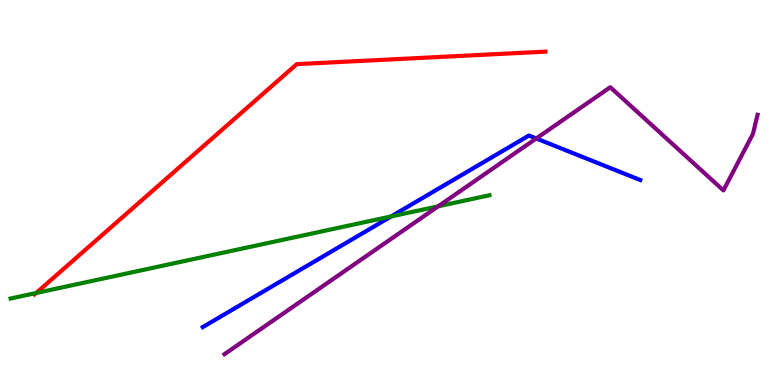[{'lines': ['blue', 'red'], 'intersections': []}, {'lines': ['green', 'red'], 'intersections': [{'x': 0.467, 'y': 2.39}]}, {'lines': ['purple', 'red'], 'intersections': []}, {'lines': ['blue', 'green'], 'intersections': [{'x': 5.05, 'y': 4.38}]}, {'lines': ['blue', 'purple'], 'intersections': [{'x': 6.92, 'y': 6.4}]}, {'lines': ['green', 'purple'], 'intersections': [{'x': 5.65, 'y': 4.64}]}]